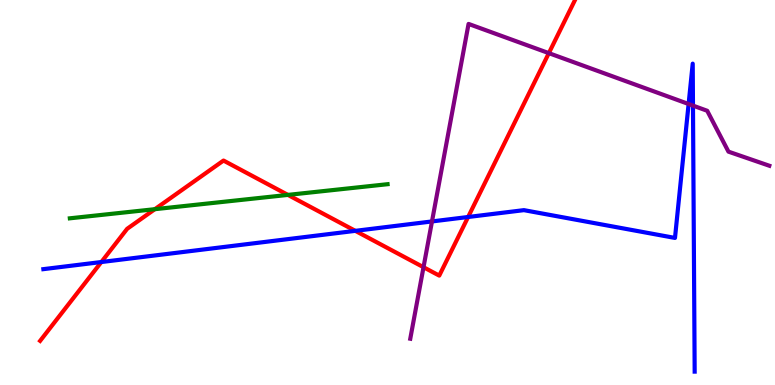[{'lines': ['blue', 'red'], 'intersections': [{'x': 1.31, 'y': 3.19}, {'x': 4.58, 'y': 4.0}, {'x': 6.04, 'y': 4.36}]}, {'lines': ['green', 'red'], 'intersections': [{'x': 2.0, 'y': 4.57}, {'x': 3.71, 'y': 4.94}]}, {'lines': ['purple', 'red'], 'intersections': [{'x': 5.46, 'y': 3.06}, {'x': 7.08, 'y': 8.62}]}, {'lines': ['blue', 'green'], 'intersections': []}, {'lines': ['blue', 'purple'], 'intersections': [{'x': 5.57, 'y': 4.25}, {'x': 8.89, 'y': 7.3}, {'x': 8.94, 'y': 7.26}]}, {'lines': ['green', 'purple'], 'intersections': []}]